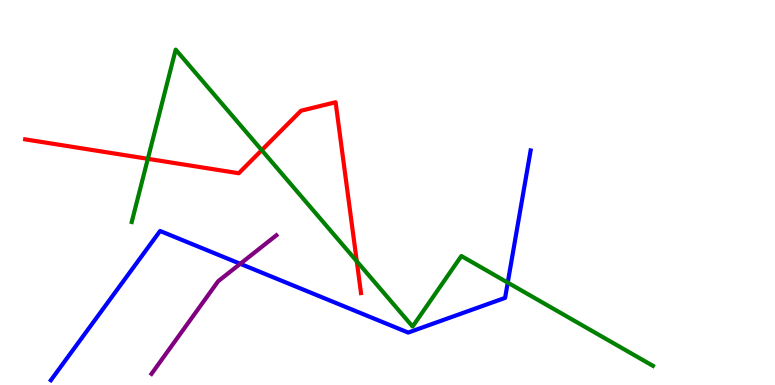[{'lines': ['blue', 'red'], 'intersections': []}, {'lines': ['green', 'red'], 'intersections': [{'x': 1.91, 'y': 5.87}, {'x': 3.38, 'y': 6.1}, {'x': 4.6, 'y': 3.21}]}, {'lines': ['purple', 'red'], 'intersections': []}, {'lines': ['blue', 'green'], 'intersections': [{'x': 6.55, 'y': 2.66}]}, {'lines': ['blue', 'purple'], 'intersections': [{'x': 3.1, 'y': 3.15}]}, {'lines': ['green', 'purple'], 'intersections': []}]